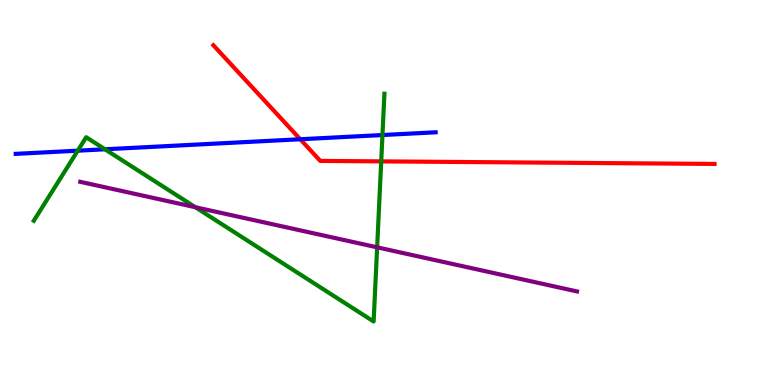[{'lines': ['blue', 'red'], 'intersections': [{'x': 3.87, 'y': 6.38}]}, {'lines': ['green', 'red'], 'intersections': [{'x': 4.92, 'y': 5.81}]}, {'lines': ['purple', 'red'], 'intersections': []}, {'lines': ['blue', 'green'], 'intersections': [{'x': 1.0, 'y': 6.09}, {'x': 1.35, 'y': 6.12}, {'x': 4.94, 'y': 6.49}]}, {'lines': ['blue', 'purple'], 'intersections': []}, {'lines': ['green', 'purple'], 'intersections': [{'x': 2.52, 'y': 4.62}, {'x': 4.87, 'y': 3.58}]}]